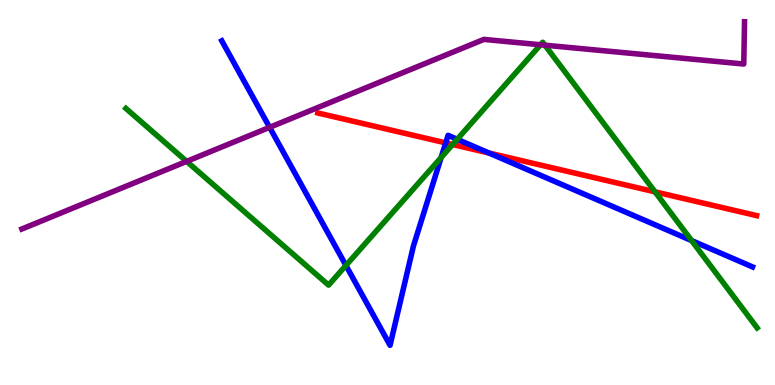[{'lines': ['blue', 'red'], 'intersections': [{'x': 5.75, 'y': 6.29}, {'x': 6.31, 'y': 6.03}]}, {'lines': ['green', 'red'], 'intersections': [{'x': 5.84, 'y': 6.25}, {'x': 8.45, 'y': 5.02}]}, {'lines': ['purple', 'red'], 'intersections': []}, {'lines': ['blue', 'green'], 'intersections': [{'x': 4.46, 'y': 3.11}, {'x': 5.69, 'y': 5.91}, {'x': 5.9, 'y': 6.38}, {'x': 8.92, 'y': 3.75}]}, {'lines': ['blue', 'purple'], 'intersections': [{'x': 3.48, 'y': 6.69}]}, {'lines': ['green', 'purple'], 'intersections': [{'x': 2.41, 'y': 5.81}, {'x': 6.97, 'y': 8.84}, {'x': 7.03, 'y': 8.83}]}]